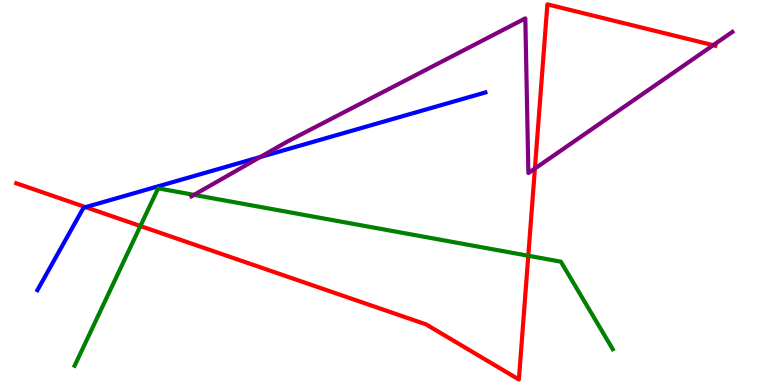[{'lines': ['blue', 'red'], 'intersections': [{'x': 1.1, 'y': 4.62}]}, {'lines': ['green', 'red'], 'intersections': [{'x': 1.81, 'y': 4.13}, {'x': 6.82, 'y': 3.36}]}, {'lines': ['purple', 'red'], 'intersections': [{'x': 6.9, 'y': 5.62}, {'x': 9.2, 'y': 8.83}]}, {'lines': ['blue', 'green'], 'intersections': []}, {'lines': ['blue', 'purple'], 'intersections': [{'x': 3.36, 'y': 5.92}]}, {'lines': ['green', 'purple'], 'intersections': [{'x': 2.5, 'y': 4.94}]}]